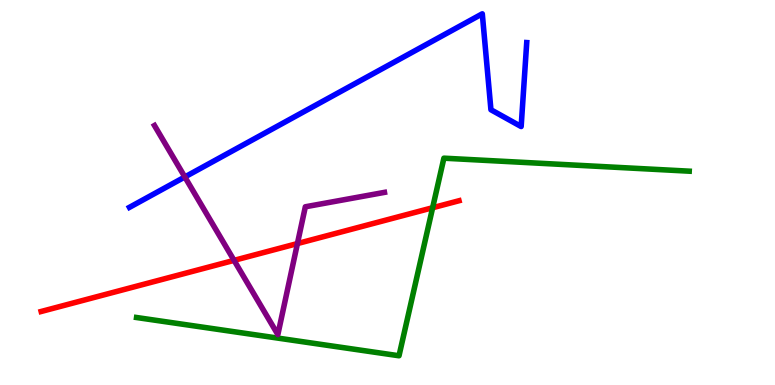[{'lines': ['blue', 'red'], 'intersections': []}, {'lines': ['green', 'red'], 'intersections': [{'x': 5.58, 'y': 4.6}]}, {'lines': ['purple', 'red'], 'intersections': [{'x': 3.02, 'y': 3.24}, {'x': 3.84, 'y': 3.67}]}, {'lines': ['blue', 'green'], 'intersections': []}, {'lines': ['blue', 'purple'], 'intersections': [{'x': 2.39, 'y': 5.4}]}, {'lines': ['green', 'purple'], 'intersections': []}]